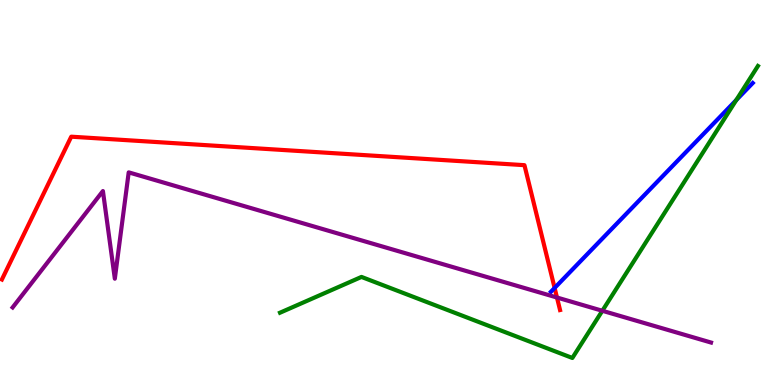[{'lines': ['blue', 'red'], 'intersections': [{'x': 7.16, 'y': 2.52}]}, {'lines': ['green', 'red'], 'intersections': []}, {'lines': ['purple', 'red'], 'intersections': [{'x': 7.19, 'y': 2.27}]}, {'lines': ['blue', 'green'], 'intersections': [{'x': 9.5, 'y': 7.4}]}, {'lines': ['blue', 'purple'], 'intersections': []}, {'lines': ['green', 'purple'], 'intersections': [{'x': 7.77, 'y': 1.93}]}]